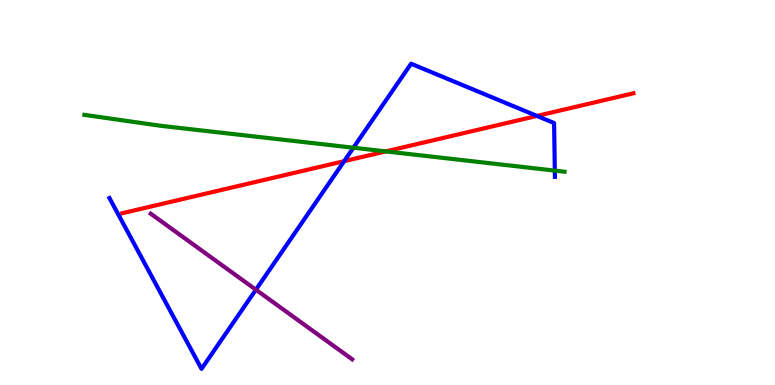[{'lines': ['blue', 'red'], 'intersections': [{'x': 4.44, 'y': 5.81}, {'x': 6.93, 'y': 6.99}]}, {'lines': ['green', 'red'], 'intersections': [{'x': 4.98, 'y': 6.07}]}, {'lines': ['purple', 'red'], 'intersections': []}, {'lines': ['blue', 'green'], 'intersections': [{'x': 4.56, 'y': 6.16}, {'x': 7.16, 'y': 5.57}]}, {'lines': ['blue', 'purple'], 'intersections': [{'x': 3.3, 'y': 2.48}]}, {'lines': ['green', 'purple'], 'intersections': []}]